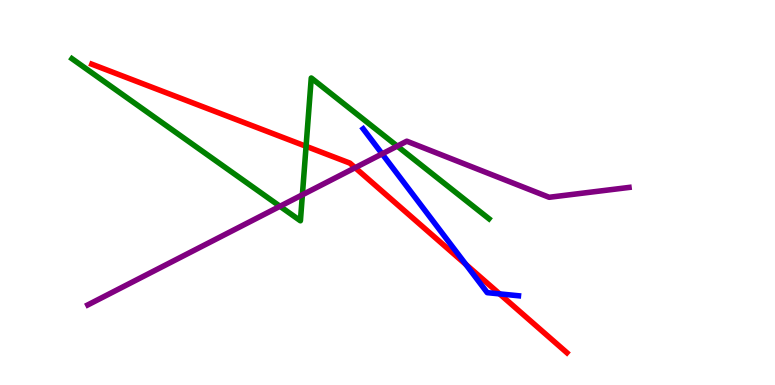[{'lines': ['blue', 'red'], 'intersections': [{'x': 6.01, 'y': 3.13}, {'x': 6.45, 'y': 2.37}]}, {'lines': ['green', 'red'], 'intersections': [{'x': 3.95, 'y': 6.2}]}, {'lines': ['purple', 'red'], 'intersections': [{'x': 4.58, 'y': 5.64}]}, {'lines': ['blue', 'green'], 'intersections': []}, {'lines': ['blue', 'purple'], 'intersections': [{'x': 4.93, 'y': 6.0}]}, {'lines': ['green', 'purple'], 'intersections': [{'x': 3.61, 'y': 4.64}, {'x': 3.9, 'y': 4.94}, {'x': 5.13, 'y': 6.21}]}]